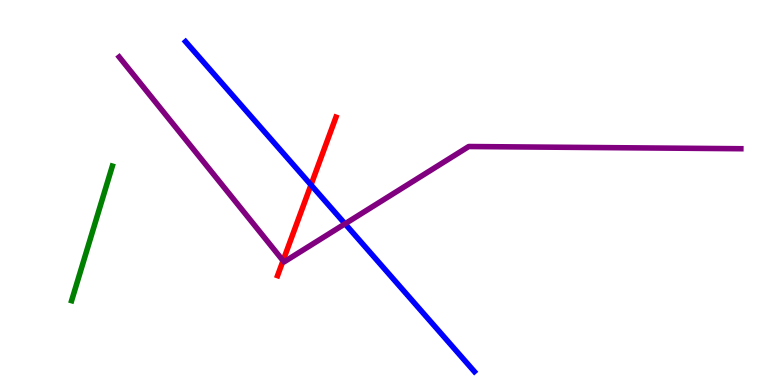[{'lines': ['blue', 'red'], 'intersections': [{'x': 4.01, 'y': 5.2}]}, {'lines': ['green', 'red'], 'intersections': []}, {'lines': ['purple', 'red'], 'intersections': [{'x': 3.65, 'y': 3.23}]}, {'lines': ['blue', 'green'], 'intersections': []}, {'lines': ['blue', 'purple'], 'intersections': [{'x': 4.45, 'y': 4.19}]}, {'lines': ['green', 'purple'], 'intersections': []}]